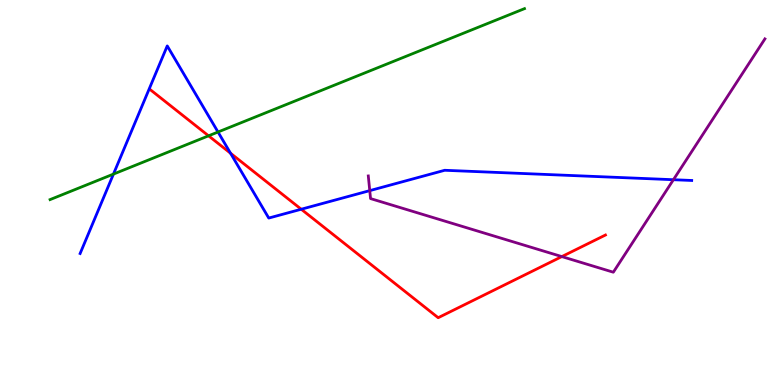[{'lines': ['blue', 'red'], 'intersections': [{'x': 2.97, 'y': 6.02}, {'x': 3.89, 'y': 4.57}]}, {'lines': ['green', 'red'], 'intersections': [{'x': 2.69, 'y': 6.47}]}, {'lines': ['purple', 'red'], 'intersections': [{'x': 7.25, 'y': 3.34}]}, {'lines': ['blue', 'green'], 'intersections': [{'x': 1.46, 'y': 5.48}, {'x': 2.81, 'y': 6.57}]}, {'lines': ['blue', 'purple'], 'intersections': [{'x': 4.77, 'y': 5.05}, {'x': 8.69, 'y': 5.33}]}, {'lines': ['green', 'purple'], 'intersections': []}]